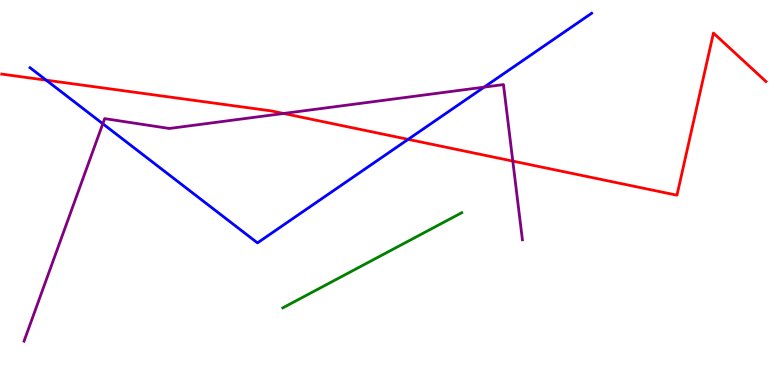[{'lines': ['blue', 'red'], 'intersections': [{'x': 0.596, 'y': 7.92}, {'x': 5.27, 'y': 6.38}]}, {'lines': ['green', 'red'], 'intersections': []}, {'lines': ['purple', 'red'], 'intersections': [{'x': 3.66, 'y': 7.05}, {'x': 6.62, 'y': 5.82}]}, {'lines': ['blue', 'green'], 'intersections': []}, {'lines': ['blue', 'purple'], 'intersections': [{'x': 1.33, 'y': 6.79}, {'x': 6.25, 'y': 7.74}]}, {'lines': ['green', 'purple'], 'intersections': []}]